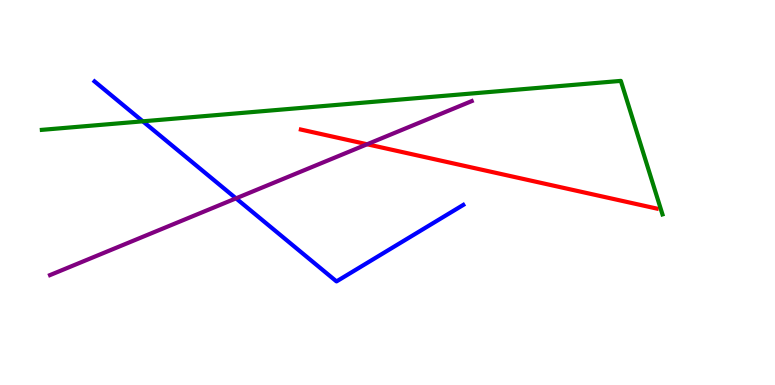[{'lines': ['blue', 'red'], 'intersections': []}, {'lines': ['green', 'red'], 'intersections': []}, {'lines': ['purple', 'red'], 'intersections': [{'x': 4.74, 'y': 6.25}]}, {'lines': ['blue', 'green'], 'intersections': [{'x': 1.84, 'y': 6.85}]}, {'lines': ['blue', 'purple'], 'intersections': [{'x': 3.05, 'y': 4.85}]}, {'lines': ['green', 'purple'], 'intersections': []}]